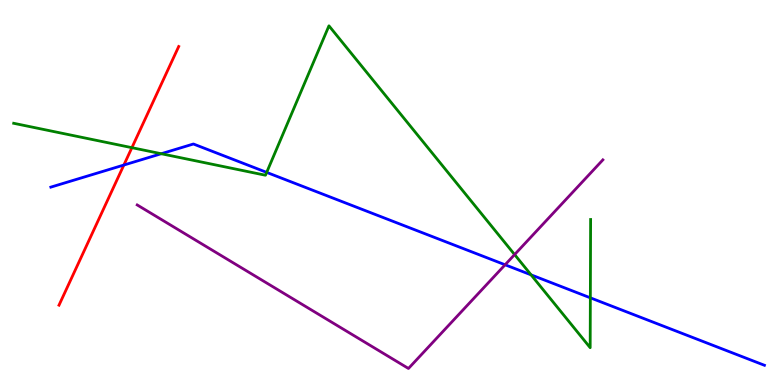[{'lines': ['blue', 'red'], 'intersections': [{'x': 1.6, 'y': 5.71}]}, {'lines': ['green', 'red'], 'intersections': [{'x': 1.7, 'y': 6.16}]}, {'lines': ['purple', 'red'], 'intersections': []}, {'lines': ['blue', 'green'], 'intersections': [{'x': 2.08, 'y': 6.01}, {'x': 3.44, 'y': 5.52}, {'x': 6.85, 'y': 2.86}, {'x': 7.62, 'y': 2.26}]}, {'lines': ['blue', 'purple'], 'intersections': [{'x': 6.52, 'y': 3.12}]}, {'lines': ['green', 'purple'], 'intersections': [{'x': 6.64, 'y': 3.39}]}]